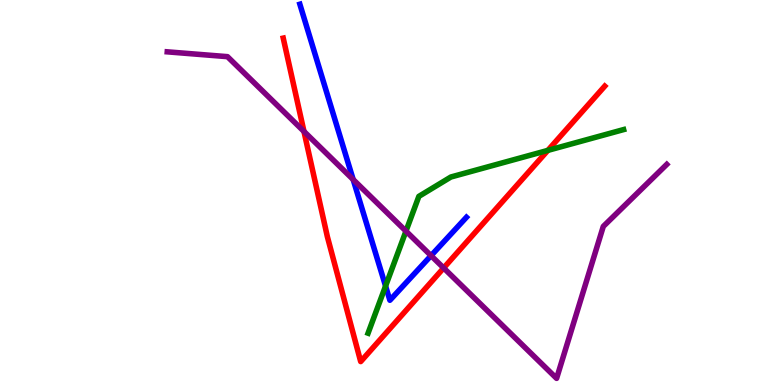[{'lines': ['blue', 'red'], 'intersections': []}, {'lines': ['green', 'red'], 'intersections': [{'x': 7.07, 'y': 6.09}]}, {'lines': ['purple', 'red'], 'intersections': [{'x': 3.92, 'y': 6.59}, {'x': 5.72, 'y': 3.04}]}, {'lines': ['blue', 'green'], 'intersections': [{'x': 4.98, 'y': 2.57}]}, {'lines': ['blue', 'purple'], 'intersections': [{'x': 4.56, 'y': 5.34}, {'x': 5.56, 'y': 3.36}]}, {'lines': ['green', 'purple'], 'intersections': [{'x': 5.24, 'y': 4.0}]}]